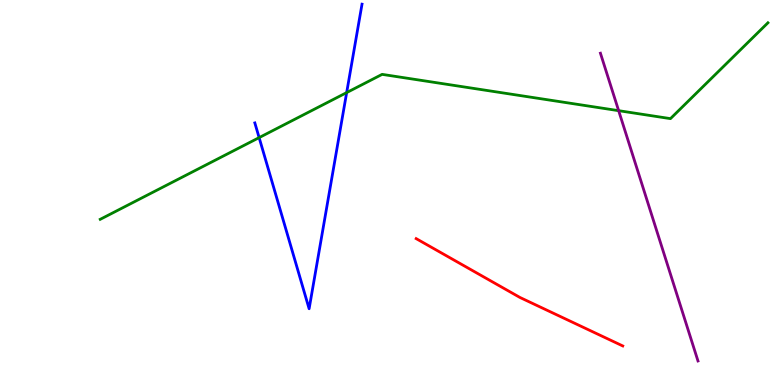[{'lines': ['blue', 'red'], 'intersections': []}, {'lines': ['green', 'red'], 'intersections': []}, {'lines': ['purple', 'red'], 'intersections': []}, {'lines': ['blue', 'green'], 'intersections': [{'x': 3.34, 'y': 6.43}, {'x': 4.47, 'y': 7.59}]}, {'lines': ['blue', 'purple'], 'intersections': []}, {'lines': ['green', 'purple'], 'intersections': [{'x': 7.98, 'y': 7.13}]}]